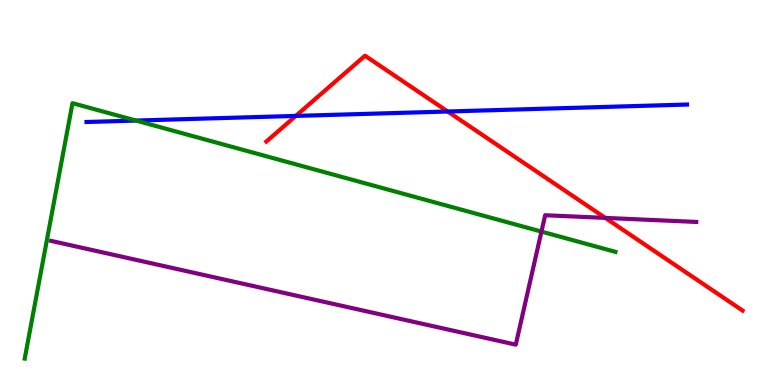[{'lines': ['blue', 'red'], 'intersections': [{'x': 3.82, 'y': 6.99}, {'x': 5.78, 'y': 7.1}]}, {'lines': ['green', 'red'], 'intersections': []}, {'lines': ['purple', 'red'], 'intersections': [{'x': 7.81, 'y': 4.34}]}, {'lines': ['blue', 'green'], 'intersections': [{'x': 1.75, 'y': 6.87}]}, {'lines': ['blue', 'purple'], 'intersections': []}, {'lines': ['green', 'purple'], 'intersections': [{'x': 6.99, 'y': 3.98}]}]